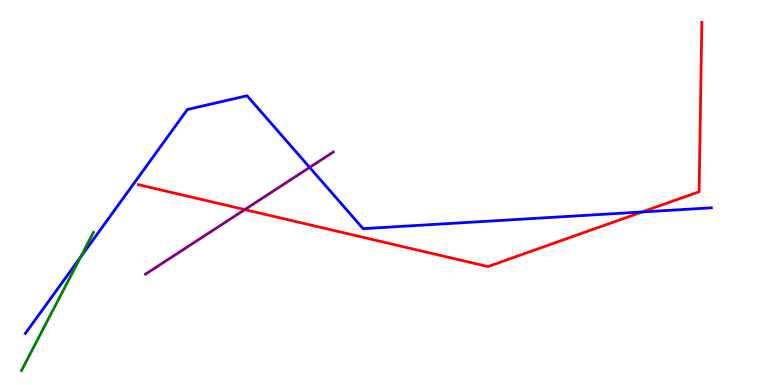[{'lines': ['blue', 'red'], 'intersections': [{'x': 8.28, 'y': 4.49}]}, {'lines': ['green', 'red'], 'intersections': []}, {'lines': ['purple', 'red'], 'intersections': [{'x': 3.16, 'y': 4.56}]}, {'lines': ['blue', 'green'], 'intersections': [{'x': 1.04, 'y': 3.32}]}, {'lines': ['blue', 'purple'], 'intersections': [{'x': 4.0, 'y': 5.65}]}, {'lines': ['green', 'purple'], 'intersections': []}]